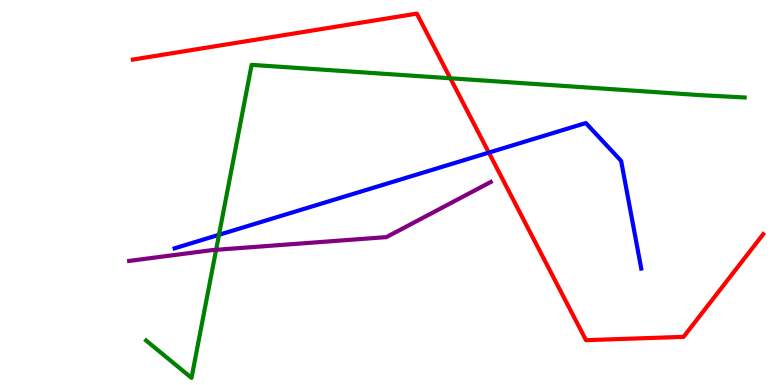[{'lines': ['blue', 'red'], 'intersections': [{'x': 6.31, 'y': 6.04}]}, {'lines': ['green', 'red'], 'intersections': [{'x': 5.81, 'y': 7.97}]}, {'lines': ['purple', 'red'], 'intersections': []}, {'lines': ['blue', 'green'], 'intersections': [{'x': 2.83, 'y': 3.9}]}, {'lines': ['blue', 'purple'], 'intersections': []}, {'lines': ['green', 'purple'], 'intersections': [{'x': 2.79, 'y': 3.51}]}]